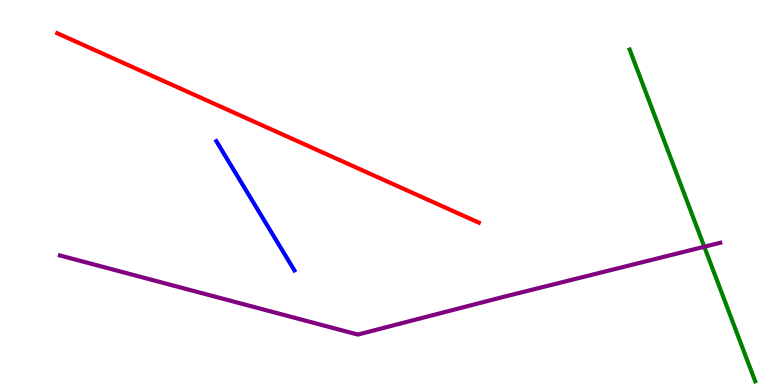[{'lines': ['blue', 'red'], 'intersections': []}, {'lines': ['green', 'red'], 'intersections': []}, {'lines': ['purple', 'red'], 'intersections': []}, {'lines': ['blue', 'green'], 'intersections': []}, {'lines': ['blue', 'purple'], 'intersections': []}, {'lines': ['green', 'purple'], 'intersections': [{'x': 9.09, 'y': 3.59}]}]